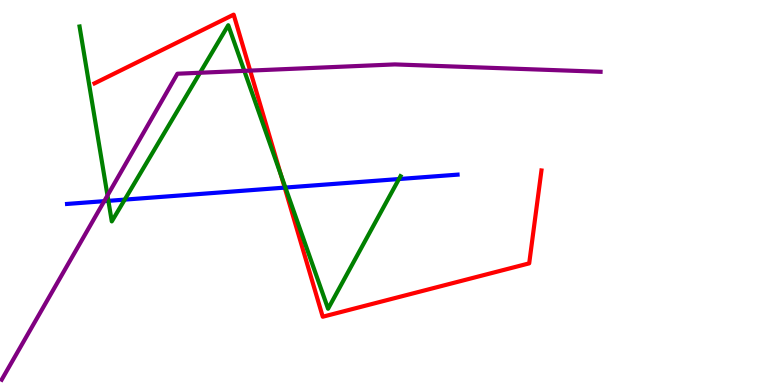[{'lines': ['blue', 'red'], 'intersections': [{'x': 3.67, 'y': 5.13}]}, {'lines': ['green', 'red'], 'intersections': [{'x': 3.62, 'y': 5.46}]}, {'lines': ['purple', 'red'], 'intersections': [{'x': 3.23, 'y': 8.17}]}, {'lines': ['blue', 'green'], 'intersections': [{'x': 1.4, 'y': 4.78}, {'x': 1.61, 'y': 4.82}, {'x': 3.68, 'y': 5.13}, {'x': 5.15, 'y': 5.35}]}, {'lines': ['blue', 'purple'], 'intersections': [{'x': 1.34, 'y': 4.78}]}, {'lines': ['green', 'purple'], 'intersections': [{'x': 1.39, 'y': 4.92}, {'x': 2.58, 'y': 8.11}, {'x': 3.15, 'y': 8.16}]}]